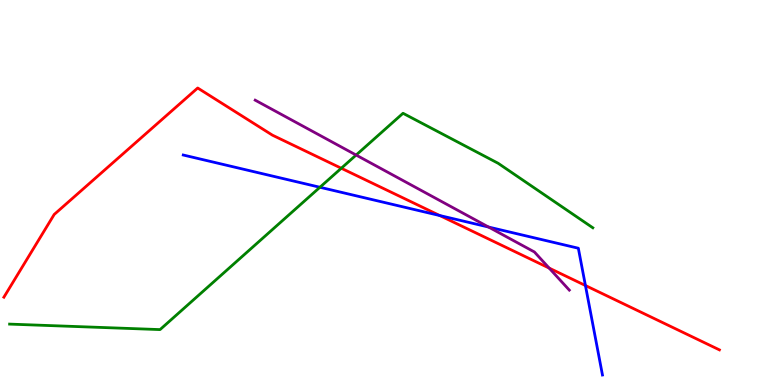[{'lines': ['blue', 'red'], 'intersections': [{'x': 5.67, 'y': 4.4}, {'x': 7.55, 'y': 2.58}]}, {'lines': ['green', 'red'], 'intersections': [{'x': 4.4, 'y': 5.63}]}, {'lines': ['purple', 'red'], 'intersections': [{'x': 7.09, 'y': 3.04}]}, {'lines': ['blue', 'green'], 'intersections': [{'x': 4.13, 'y': 5.14}]}, {'lines': ['blue', 'purple'], 'intersections': [{'x': 6.3, 'y': 4.1}]}, {'lines': ['green', 'purple'], 'intersections': [{'x': 4.6, 'y': 5.97}]}]